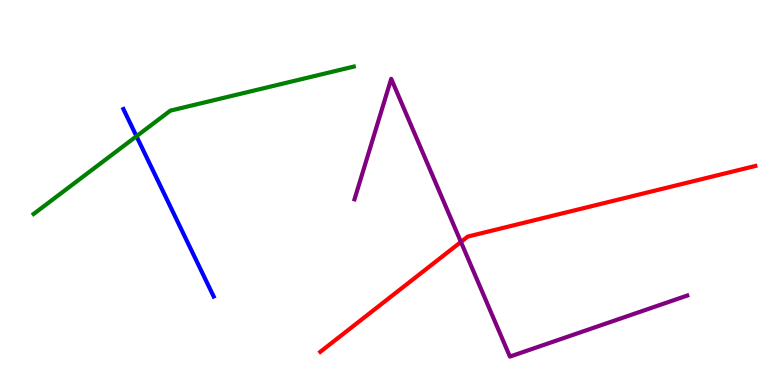[{'lines': ['blue', 'red'], 'intersections': []}, {'lines': ['green', 'red'], 'intersections': []}, {'lines': ['purple', 'red'], 'intersections': [{'x': 5.95, 'y': 3.72}]}, {'lines': ['blue', 'green'], 'intersections': [{'x': 1.76, 'y': 6.46}]}, {'lines': ['blue', 'purple'], 'intersections': []}, {'lines': ['green', 'purple'], 'intersections': []}]